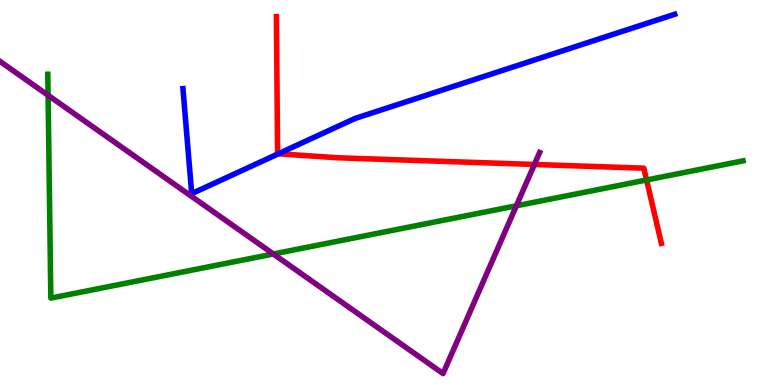[{'lines': ['blue', 'red'], 'intersections': [{'x': 3.59, 'y': 6.01}]}, {'lines': ['green', 'red'], 'intersections': [{'x': 8.34, 'y': 5.33}]}, {'lines': ['purple', 'red'], 'intersections': [{'x': 6.9, 'y': 5.73}]}, {'lines': ['blue', 'green'], 'intersections': []}, {'lines': ['blue', 'purple'], 'intersections': []}, {'lines': ['green', 'purple'], 'intersections': [{'x': 0.621, 'y': 7.53}, {'x': 3.53, 'y': 3.4}, {'x': 6.66, 'y': 4.65}]}]